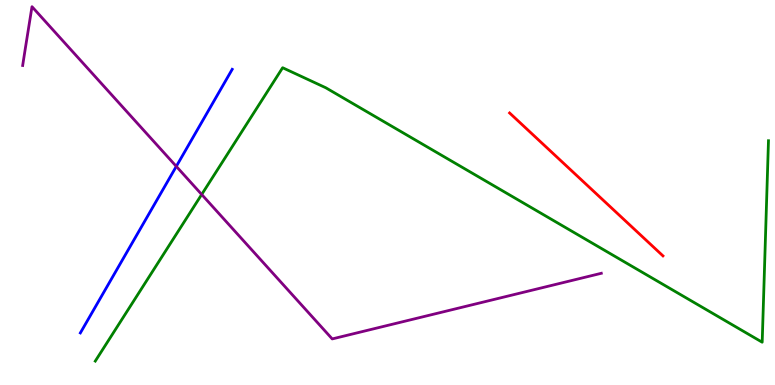[{'lines': ['blue', 'red'], 'intersections': []}, {'lines': ['green', 'red'], 'intersections': []}, {'lines': ['purple', 'red'], 'intersections': []}, {'lines': ['blue', 'green'], 'intersections': []}, {'lines': ['blue', 'purple'], 'intersections': [{'x': 2.27, 'y': 5.68}]}, {'lines': ['green', 'purple'], 'intersections': [{'x': 2.6, 'y': 4.95}]}]